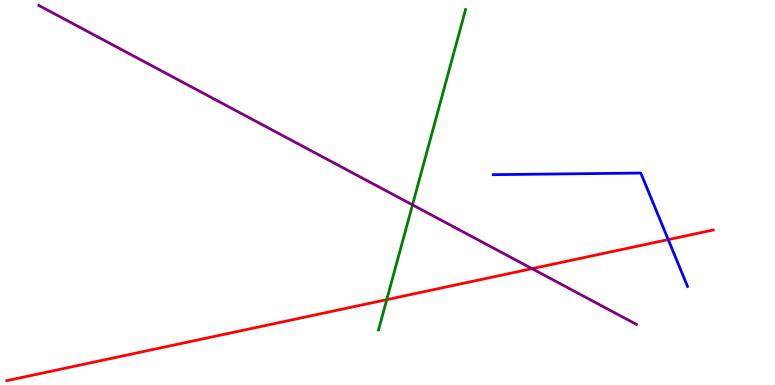[{'lines': ['blue', 'red'], 'intersections': [{'x': 8.62, 'y': 3.78}]}, {'lines': ['green', 'red'], 'intersections': [{'x': 4.99, 'y': 2.22}]}, {'lines': ['purple', 'red'], 'intersections': [{'x': 6.86, 'y': 3.02}]}, {'lines': ['blue', 'green'], 'intersections': []}, {'lines': ['blue', 'purple'], 'intersections': []}, {'lines': ['green', 'purple'], 'intersections': [{'x': 5.32, 'y': 4.68}]}]